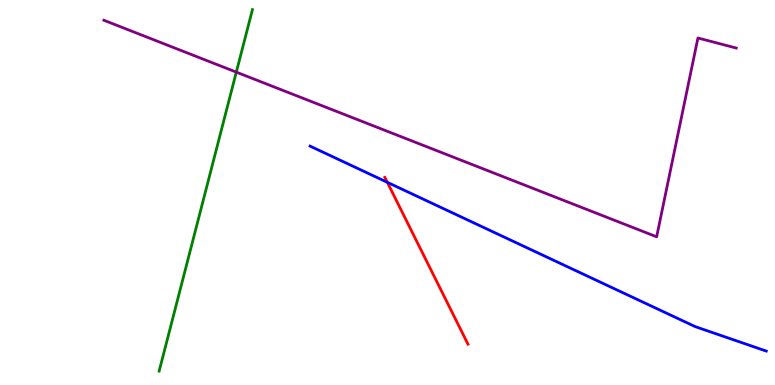[{'lines': ['blue', 'red'], 'intersections': [{'x': 5.0, 'y': 5.26}]}, {'lines': ['green', 'red'], 'intersections': []}, {'lines': ['purple', 'red'], 'intersections': []}, {'lines': ['blue', 'green'], 'intersections': []}, {'lines': ['blue', 'purple'], 'intersections': []}, {'lines': ['green', 'purple'], 'intersections': [{'x': 3.05, 'y': 8.13}]}]